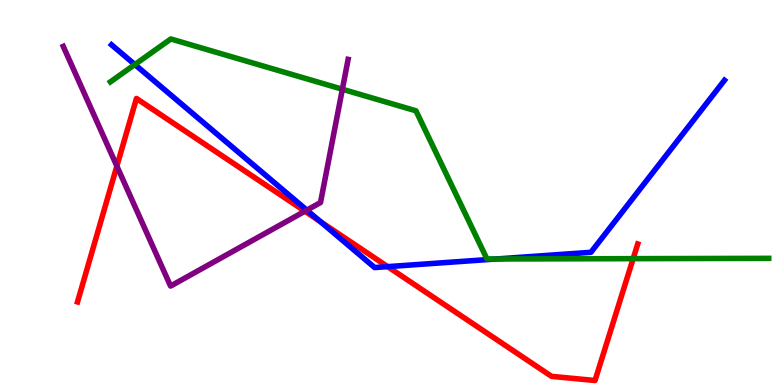[{'lines': ['blue', 'red'], 'intersections': [{'x': 4.13, 'y': 4.25}, {'x': 5.0, 'y': 3.07}]}, {'lines': ['green', 'red'], 'intersections': [{'x': 8.17, 'y': 3.28}]}, {'lines': ['purple', 'red'], 'intersections': [{'x': 1.51, 'y': 5.69}, {'x': 3.93, 'y': 4.51}]}, {'lines': ['blue', 'green'], 'intersections': [{'x': 1.74, 'y': 8.32}, {'x': 6.4, 'y': 3.27}]}, {'lines': ['blue', 'purple'], 'intersections': [{'x': 3.96, 'y': 4.54}]}, {'lines': ['green', 'purple'], 'intersections': [{'x': 4.42, 'y': 7.68}]}]